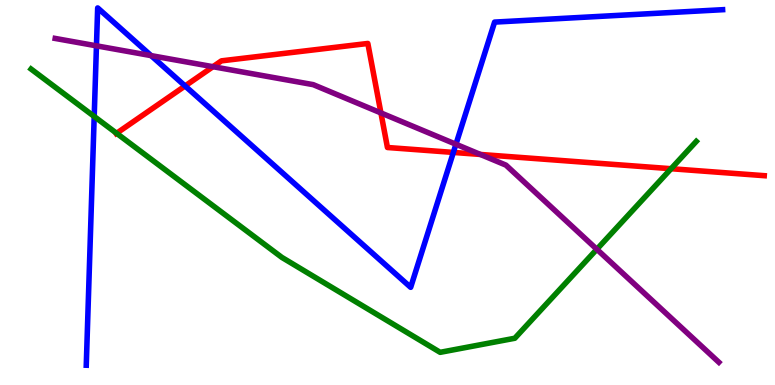[{'lines': ['blue', 'red'], 'intersections': [{'x': 2.39, 'y': 7.77}, {'x': 5.85, 'y': 6.04}]}, {'lines': ['green', 'red'], 'intersections': [{'x': 1.5, 'y': 6.54}, {'x': 8.66, 'y': 5.62}]}, {'lines': ['purple', 'red'], 'intersections': [{'x': 2.75, 'y': 8.27}, {'x': 4.92, 'y': 7.07}, {'x': 6.2, 'y': 5.99}]}, {'lines': ['blue', 'green'], 'intersections': [{'x': 1.22, 'y': 6.97}]}, {'lines': ['blue', 'purple'], 'intersections': [{'x': 1.24, 'y': 8.81}, {'x': 1.95, 'y': 8.56}, {'x': 5.88, 'y': 6.25}]}, {'lines': ['green', 'purple'], 'intersections': [{'x': 7.7, 'y': 3.53}]}]